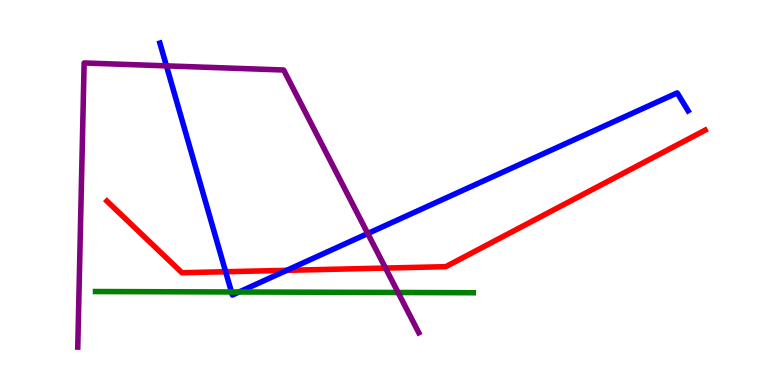[{'lines': ['blue', 'red'], 'intersections': [{'x': 2.91, 'y': 2.94}, {'x': 3.7, 'y': 2.98}]}, {'lines': ['green', 'red'], 'intersections': []}, {'lines': ['purple', 'red'], 'intersections': [{'x': 4.97, 'y': 3.04}]}, {'lines': ['blue', 'green'], 'intersections': [{'x': 2.99, 'y': 2.42}, {'x': 3.08, 'y': 2.42}]}, {'lines': ['blue', 'purple'], 'intersections': [{'x': 2.15, 'y': 8.29}, {'x': 4.75, 'y': 3.93}]}, {'lines': ['green', 'purple'], 'intersections': [{'x': 5.14, 'y': 2.4}]}]